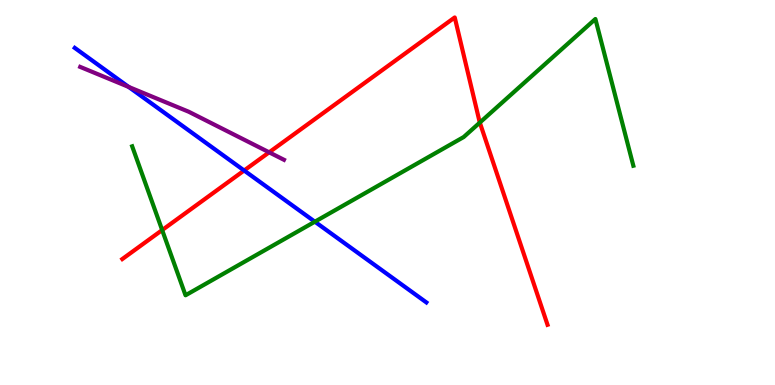[{'lines': ['blue', 'red'], 'intersections': [{'x': 3.15, 'y': 5.57}]}, {'lines': ['green', 'red'], 'intersections': [{'x': 2.09, 'y': 4.02}, {'x': 6.19, 'y': 6.82}]}, {'lines': ['purple', 'red'], 'intersections': [{'x': 3.47, 'y': 6.04}]}, {'lines': ['blue', 'green'], 'intersections': [{'x': 4.06, 'y': 4.24}]}, {'lines': ['blue', 'purple'], 'intersections': [{'x': 1.66, 'y': 7.74}]}, {'lines': ['green', 'purple'], 'intersections': []}]